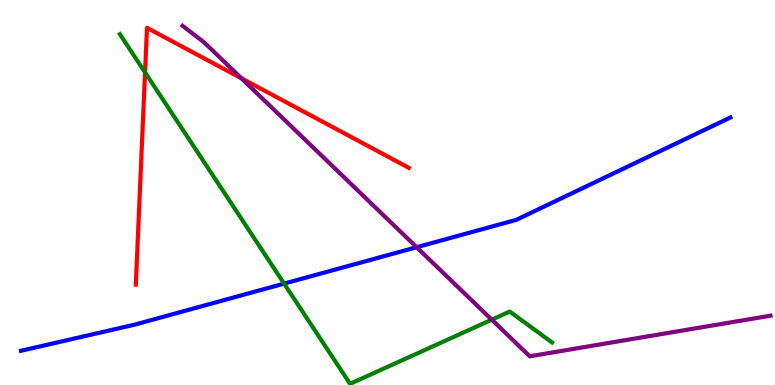[{'lines': ['blue', 'red'], 'intersections': []}, {'lines': ['green', 'red'], 'intersections': [{'x': 1.87, 'y': 8.12}]}, {'lines': ['purple', 'red'], 'intersections': [{'x': 3.12, 'y': 7.97}]}, {'lines': ['blue', 'green'], 'intersections': [{'x': 3.67, 'y': 2.63}]}, {'lines': ['blue', 'purple'], 'intersections': [{'x': 5.38, 'y': 3.58}]}, {'lines': ['green', 'purple'], 'intersections': [{'x': 6.35, 'y': 1.7}]}]